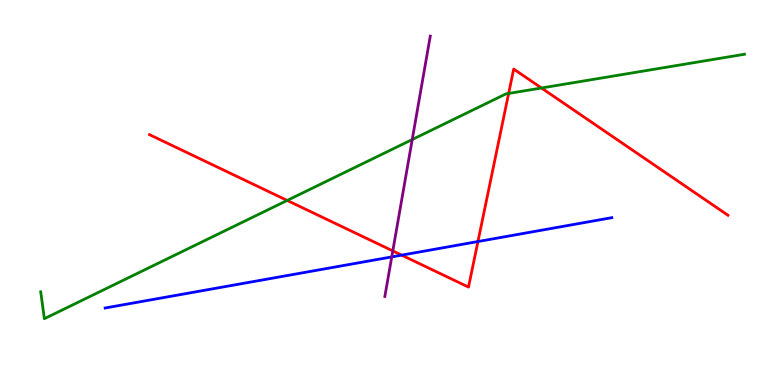[{'lines': ['blue', 'red'], 'intersections': [{'x': 5.18, 'y': 3.37}, {'x': 6.17, 'y': 3.73}]}, {'lines': ['green', 'red'], 'intersections': [{'x': 3.71, 'y': 4.79}, {'x': 6.56, 'y': 7.57}, {'x': 6.99, 'y': 7.71}]}, {'lines': ['purple', 'red'], 'intersections': [{'x': 5.07, 'y': 3.48}]}, {'lines': ['blue', 'green'], 'intersections': []}, {'lines': ['blue', 'purple'], 'intersections': [{'x': 5.05, 'y': 3.33}]}, {'lines': ['green', 'purple'], 'intersections': [{'x': 5.32, 'y': 6.38}]}]